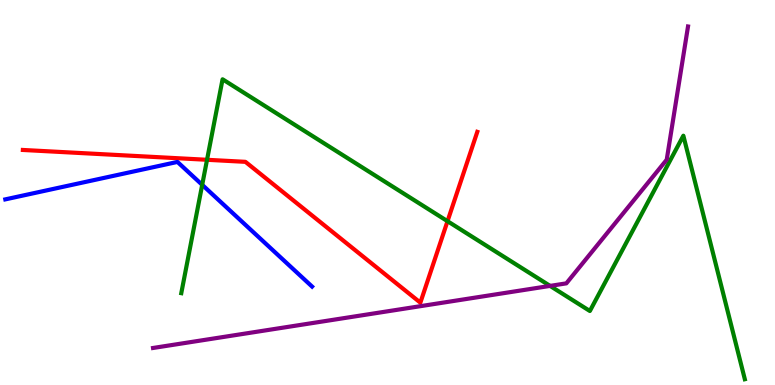[{'lines': ['blue', 'red'], 'intersections': []}, {'lines': ['green', 'red'], 'intersections': [{'x': 2.67, 'y': 5.85}, {'x': 5.77, 'y': 4.25}]}, {'lines': ['purple', 'red'], 'intersections': []}, {'lines': ['blue', 'green'], 'intersections': [{'x': 2.61, 'y': 5.2}]}, {'lines': ['blue', 'purple'], 'intersections': []}, {'lines': ['green', 'purple'], 'intersections': [{'x': 7.1, 'y': 2.57}]}]